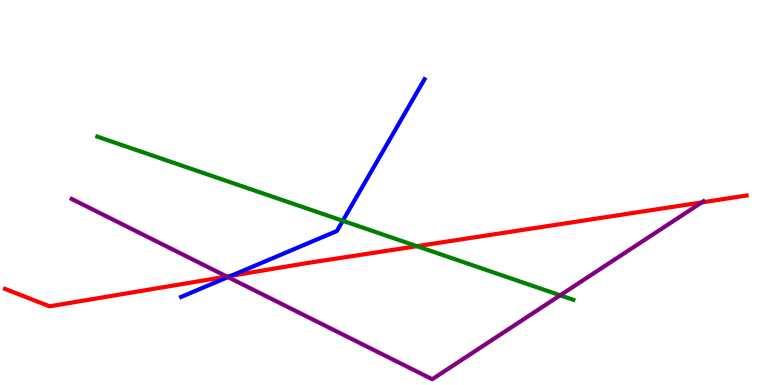[{'lines': ['blue', 'red'], 'intersections': [{'x': 2.98, 'y': 2.83}]}, {'lines': ['green', 'red'], 'intersections': [{'x': 5.38, 'y': 3.61}]}, {'lines': ['purple', 'red'], 'intersections': [{'x': 2.93, 'y': 2.82}, {'x': 9.06, 'y': 4.74}]}, {'lines': ['blue', 'green'], 'intersections': [{'x': 4.42, 'y': 4.27}]}, {'lines': ['blue', 'purple'], 'intersections': [{'x': 2.94, 'y': 2.8}]}, {'lines': ['green', 'purple'], 'intersections': [{'x': 7.23, 'y': 2.33}]}]